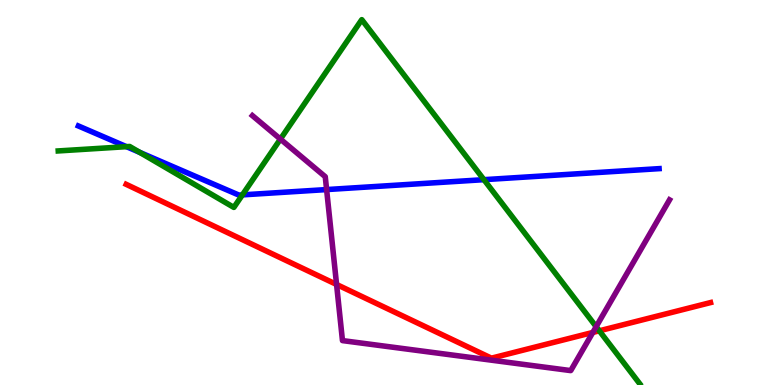[{'lines': ['blue', 'red'], 'intersections': []}, {'lines': ['green', 'red'], 'intersections': [{'x': 7.73, 'y': 1.41}]}, {'lines': ['purple', 'red'], 'intersections': [{'x': 4.34, 'y': 2.61}, {'x': 7.65, 'y': 1.37}]}, {'lines': ['blue', 'green'], 'intersections': [{'x': 1.63, 'y': 6.19}, {'x': 1.8, 'y': 6.04}, {'x': 3.13, 'y': 4.94}, {'x': 6.24, 'y': 5.33}]}, {'lines': ['blue', 'purple'], 'intersections': [{'x': 4.21, 'y': 5.08}]}, {'lines': ['green', 'purple'], 'intersections': [{'x': 3.62, 'y': 6.39}, {'x': 7.69, 'y': 1.51}]}]